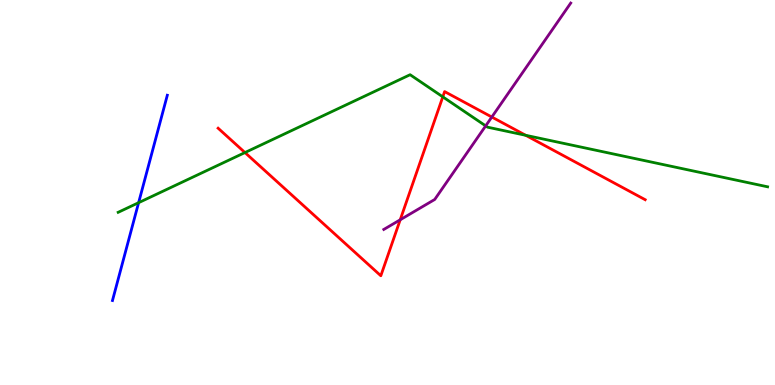[{'lines': ['blue', 'red'], 'intersections': []}, {'lines': ['green', 'red'], 'intersections': [{'x': 3.16, 'y': 6.04}, {'x': 5.71, 'y': 7.48}, {'x': 6.78, 'y': 6.49}]}, {'lines': ['purple', 'red'], 'intersections': [{'x': 5.16, 'y': 4.29}, {'x': 6.35, 'y': 6.96}]}, {'lines': ['blue', 'green'], 'intersections': [{'x': 1.79, 'y': 4.74}]}, {'lines': ['blue', 'purple'], 'intersections': []}, {'lines': ['green', 'purple'], 'intersections': [{'x': 6.27, 'y': 6.73}]}]